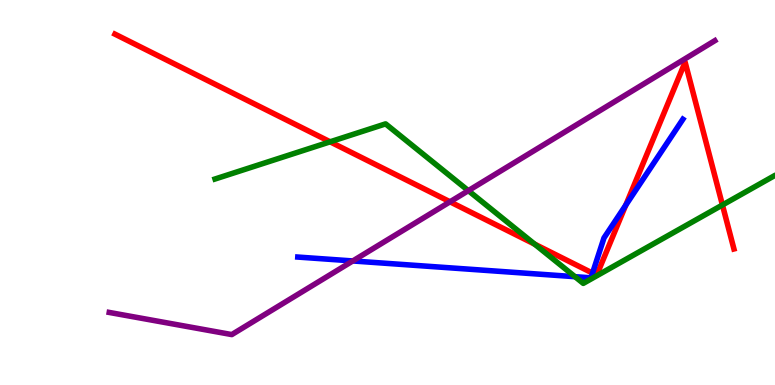[{'lines': ['blue', 'red'], 'intersections': [{'x': 7.65, 'y': 2.91}, {'x': 8.07, 'y': 4.67}]}, {'lines': ['green', 'red'], 'intersections': [{'x': 4.26, 'y': 6.32}, {'x': 6.9, 'y': 3.66}, {'x': 9.32, 'y': 4.68}]}, {'lines': ['purple', 'red'], 'intersections': [{'x': 5.81, 'y': 4.76}]}, {'lines': ['blue', 'green'], 'intersections': [{'x': 7.42, 'y': 2.81}]}, {'lines': ['blue', 'purple'], 'intersections': [{'x': 4.55, 'y': 3.22}]}, {'lines': ['green', 'purple'], 'intersections': [{'x': 6.04, 'y': 5.05}]}]